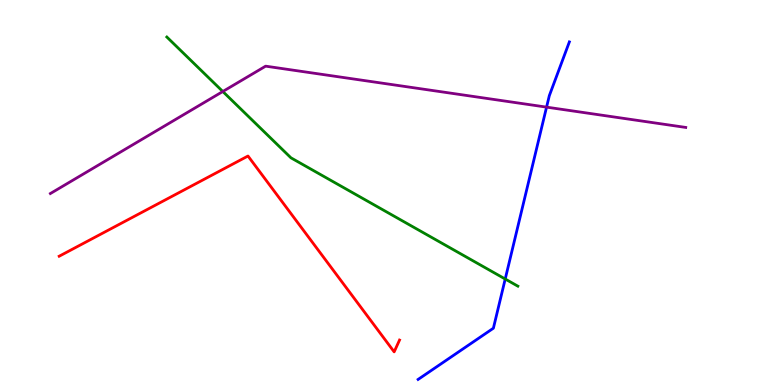[{'lines': ['blue', 'red'], 'intersections': []}, {'lines': ['green', 'red'], 'intersections': []}, {'lines': ['purple', 'red'], 'intersections': []}, {'lines': ['blue', 'green'], 'intersections': [{'x': 6.52, 'y': 2.75}]}, {'lines': ['blue', 'purple'], 'intersections': [{'x': 7.05, 'y': 7.22}]}, {'lines': ['green', 'purple'], 'intersections': [{'x': 2.87, 'y': 7.62}]}]